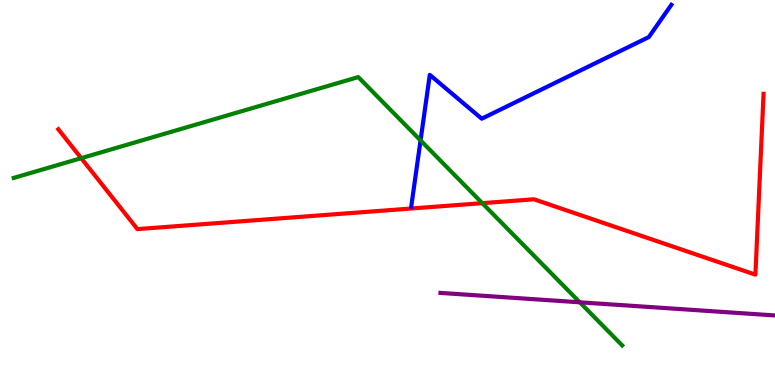[{'lines': ['blue', 'red'], 'intersections': []}, {'lines': ['green', 'red'], 'intersections': [{'x': 1.05, 'y': 5.89}, {'x': 6.22, 'y': 4.72}]}, {'lines': ['purple', 'red'], 'intersections': []}, {'lines': ['blue', 'green'], 'intersections': [{'x': 5.43, 'y': 6.35}]}, {'lines': ['blue', 'purple'], 'intersections': []}, {'lines': ['green', 'purple'], 'intersections': [{'x': 7.48, 'y': 2.15}]}]